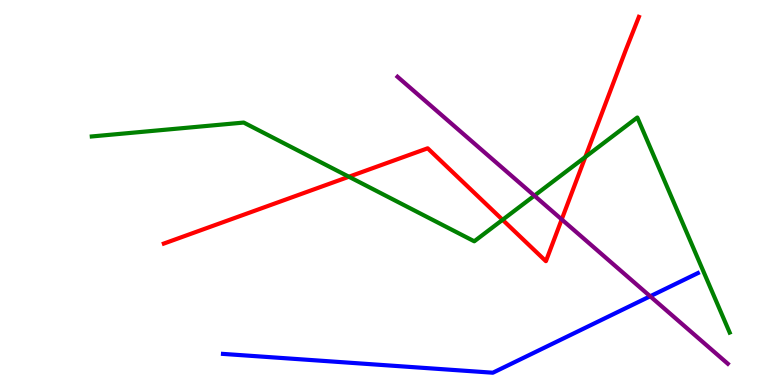[{'lines': ['blue', 'red'], 'intersections': []}, {'lines': ['green', 'red'], 'intersections': [{'x': 4.5, 'y': 5.41}, {'x': 6.48, 'y': 4.29}, {'x': 7.55, 'y': 5.92}]}, {'lines': ['purple', 'red'], 'intersections': [{'x': 7.25, 'y': 4.3}]}, {'lines': ['blue', 'green'], 'intersections': []}, {'lines': ['blue', 'purple'], 'intersections': [{'x': 8.39, 'y': 2.3}]}, {'lines': ['green', 'purple'], 'intersections': [{'x': 6.9, 'y': 4.92}]}]